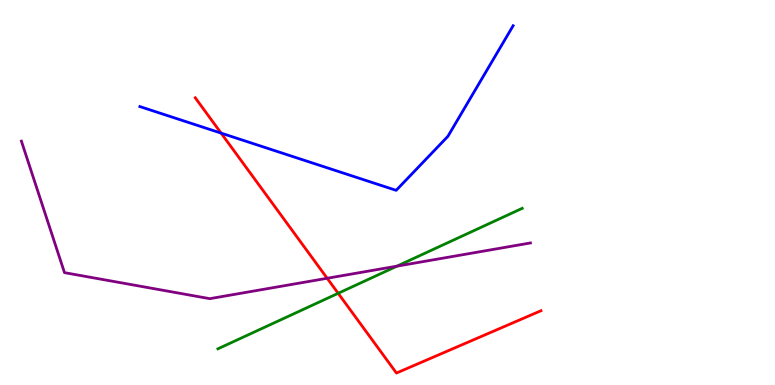[{'lines': ['blue', 'red'], 'intersections': [{'x': 2.85, 'y': 6.54}]}, {'lines': ['green', 'red'], 'intersections': [{'x': 4.36, 'y': 2.38}]}, {'lines': ['purple', 'red'], 'intersections': [{'x': 4.22, 'y': 2.77}]}, {'lines': ['blue', 'green'], 'intersections': []}, {'lines': ['blue', 'purple'], 'intersections': []}, {'lines': ['green', 'purple'], 'intersections': [{'x': 5.12, 'y': 3.09}]}]